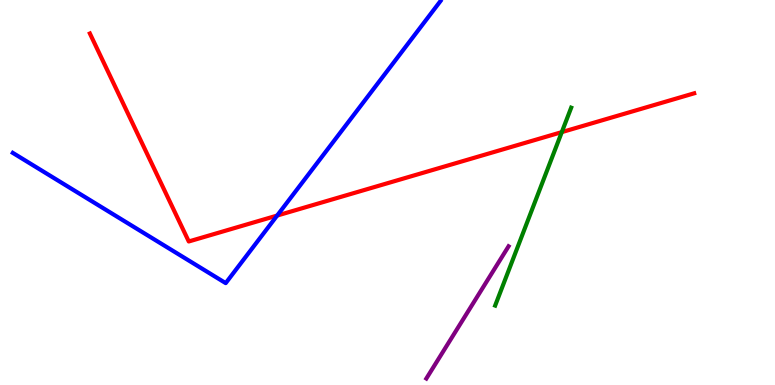[{'lines': ['blue', 'red'], 'intersections': [{'x': 3.58, 'y': 4.4}]}, {'lines': ['green', 'red'], 'intersections': [{'x': 7.25, 'y': 6.57}]}, {'lines': ['purple', 'red'], 'intersections': []}, {'lines': ['blue', 'green'], 'intersections': []}, {'lines': ['blue', 'purple'], 'intersections': []}, {'lines': ['green', 'purple'], 'intersections': []}]